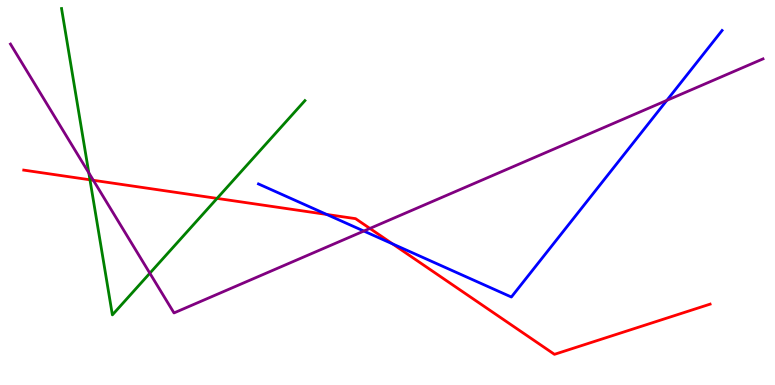[{'lines': ['blue', 'red'], 'intersections': [{'x': 4.21, 'y': 4.43}, {'x': 5.07, 'y': 3.66}]}, {'lines': ['green', 'red'], 'intersections': [{'x': 1.16, 'y': 5.33}, {'x': 2.8, 'y': 4.85}]}, {'lines': ['purple', 'red'], 'intersections': [{'x': 1.2, 'y': 5.32}, {'x': 4.77, 'y': 4.07}]}, {'lines': ['blue', 'green'], 'intersections': []}, {'lines': ['blue', 'purple'], 'intersections': [{'x': 4.69, 'y': 4.0}, {'x': 8.6, 'y': 7.39}]}, {'lines': ['green', 'purple'], 'intersections': [{'x': 1.15, 'y': 5.51}, {'x': 1.93, 'y': 2.9}]}]